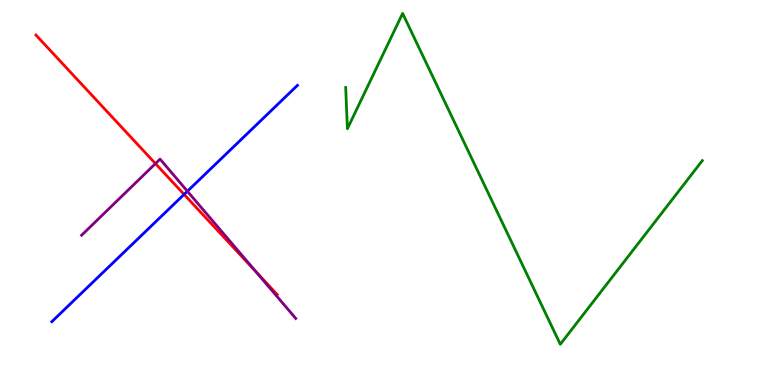[{'lines': ['blue', 'red'], 'intersections': [{'x': 2.38, 'y': 4.95}]}, {'lines': ['green', 'red'], 'intersections': []}, {'lines': ['purple', 'red'], 'intersections': [{'x': 2.01, 'y': 5.75}, {'x': 3.3, 'y': 2.94}]}, {'lines': ['blue', 'green'], 'intersections': []}, {'lines': ['blue', 'purple'], 'intersections': [{'x': 2.42, 'y': 5.03}]}, {'lines': ['green', 'purple'], 'intersections': []}]